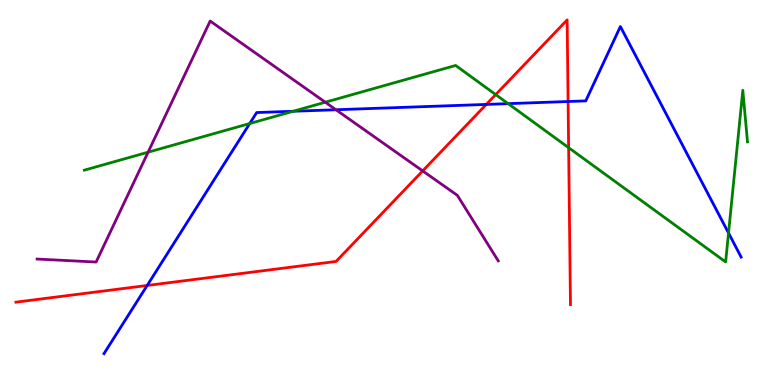[{'lines': ['blue', 'red'], 'intersections': [{'x': 1.9, 'y': 2.59}, {'x': 6.27, 'y': 7.29}, {'x': 7.33, 'y': 7.36}]}, {'lines': ['green', 'red'], 'intersections': [{'x': 6.4, 'y': 7.54}, {'x': 7.34, 'y': 6.16}]}, {'lines': ['purple', 'red'], 'intersections': [{'x': 5.45, 'y': 5.56}]}, {'lines': ['blue', 'green'], 'intersections': [{'x': 3.22, 'y': 6.79}, {'x': 3.78, 'y': 7.11}, {'x': 6.56, 'y': 7.31}, {'x': 9.4, 'y': 3.95}]}, {'lines': ['blue', 'purple'], 'intersections': [{'x': 4.33, 'y': 7.15}]}, {'lines': ['green', 'purple'], 'intersections': [{'x': 1.91, 'y': 6.05}, {'x': 4.2, 'y': 7.34}]}]